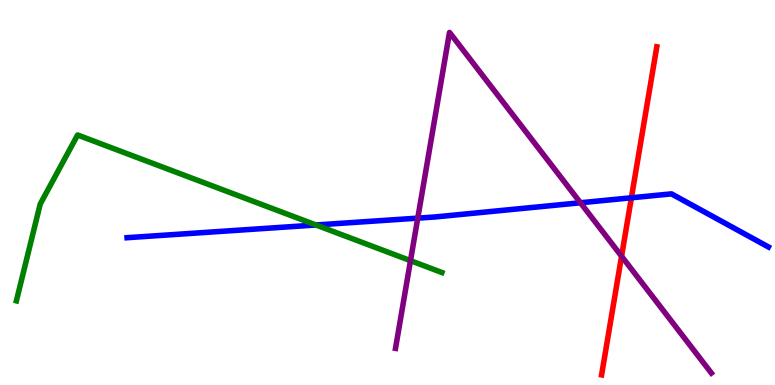[{'lines': ['blue', 'red'], 'intersections': [{'x': 8.15, 'y': 4.86}]}, {'lines': ['green', 'red'], 'intersections': []}, {'lines': ['purple', 'red'], 'intersections': [{'x': 8.02, 'y': 3.34}]}, {'lines': ['blue', 'green'], 'intersections': [{'x': 4.08, 'y': 4.16}]}, {'lines': ['blue', 'purple'], 'intersections': [{'x': 5.39, 'y': 4.33}, {'x': 7.49, 'y': 4.73}]}, {'lines': ['green', 'purple'], 'intersections': [{'x': 5.3, 'y': 3.23}]}]